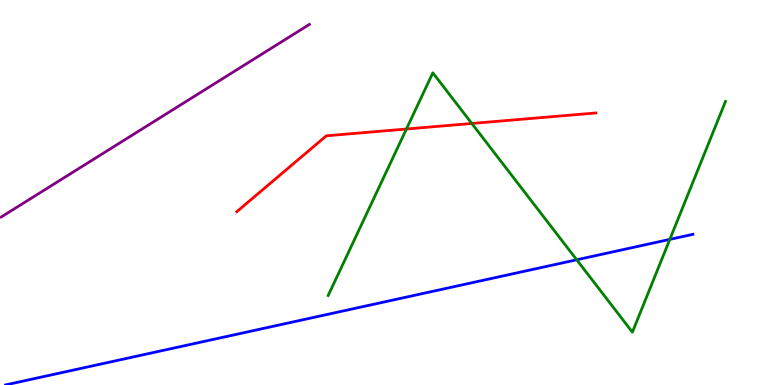[{'lines': ['blue', 'red'], 'intersections': []}, {'lines': ['green', 'red'], 'intersections': [{'x': 5.24, 'y': 6.65}, {'x': 6.09, 'y': 6.79}]}, {'lines': ['purple', 'red'], 'intersections': []}, {'lines': ['blue', 'green'], 'intersections': [{'x': 7.44, 'y': 3.25}, {'x': 8.64, 'y': 3.78}]}, {'lines': ['blue', 'purple'], 'intersections': []}, {'lines': ['green', 'purple'], 'intersections': []}]